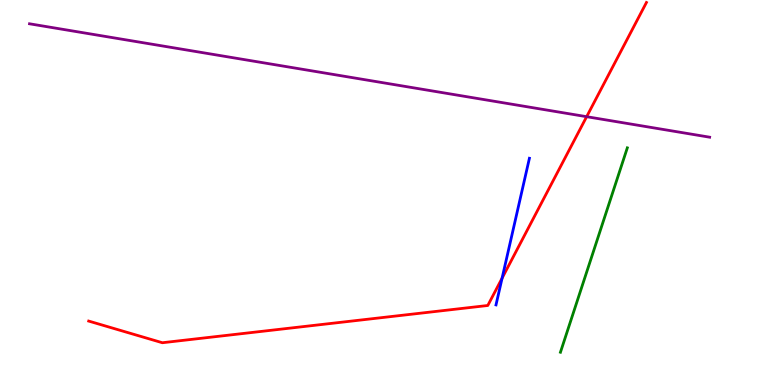[{'lines': ['blue', 'red'], 'intersections': [{'x': 6.48, 'y': 2.77}]}, {'lines': ['green', 'red'], 'intersections': []}, {'lines': ['purple', 'red'], 'intersections': [{'x': 7.57, 'y': 6.97}]}, {'lines': ['blue', 'green'], 'intersections': []}, {'lines': ['blue', 'purple'], 'intersections': []}, {'lines': ['green', 'purple'], 'intersections': []}]